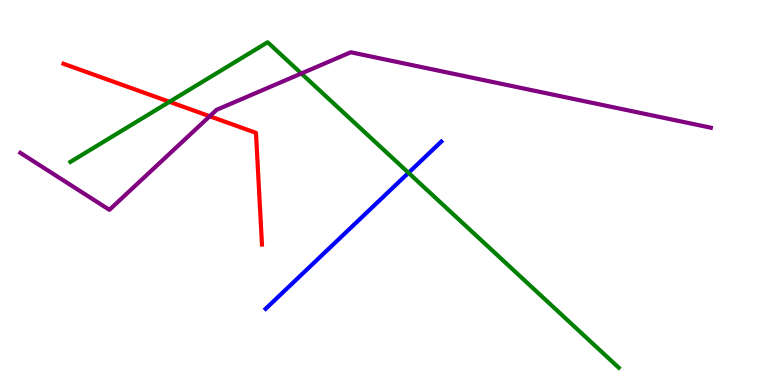[{'lines': ['blue', 'red'], 'intersections': []}, {'lines': ['green', 'red'], 'intersections': [{'x': 2.19, 'y': 7.36}]}, {'lines': ['purple', 'red'], 'intersections': [{'x': 2.71, 'y': 6.98}]}, {'lines': ['blue', 'green'], 'intersections': [{'x': 5.27, 'y': 5.51}]}, {'lines': ['blue', 'purple'], 'intersections': []}, {'lines': ['green', 'purple'], 'intersections': [{'x': 3.89, 'y': 8.09}]}]